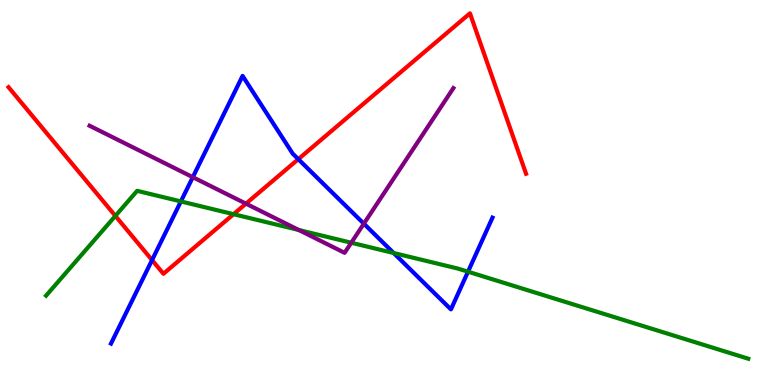[{'lines': ['blue', 'red'], 'intersections': [{'x': 1.96, 'y': 3.24}, {'x': 3.85, 'y': 5.87}]}, {'lines': ['green', 'red'], 'intersections': [{'x': 1.49, 'y': 4.39}, {'x': 3.01, 'y': 4.44}]}, {'lines': ['purple', 'red'], 'intersections': [{'x': 3.17, 'y': 4.71}]}, {'lines': ['blue', 'green'], 'intersections': [{'x': 2.33, 'y': 4.77}, {'x': 5.08, 'y': 3.43}, {'x': 6.04, 'y': 2.94}]}, {'lines': ['blue', 'purple'], 'intersections': [{'x': 2.49, 'y': 5.4}, {'x': 4.69, 'y': 4.19}]}, {'lines': ['green', 'purple'], 'intersections': [{'x': 3.86, 'y': 4.03}, {'x': 4.53, 'y': 3.7}]}]